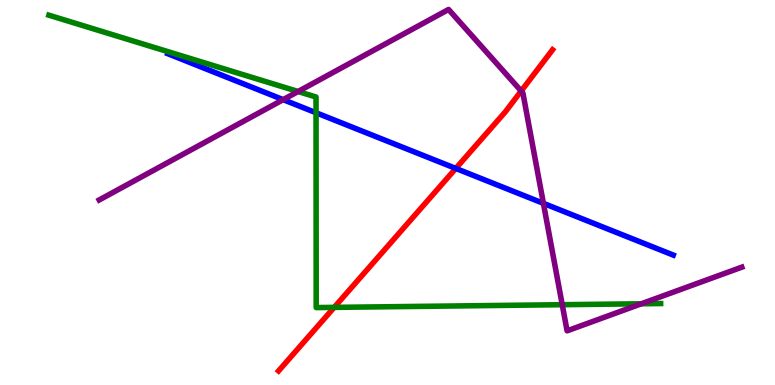[{'lines': ['blue', 'red'], 'intersections': [{'x': 5.88, 'y': 5.63}]}, {'lines': ['green', 'red'], 'intersections': [{'x': 4.31, 'y': 2.02}]}, {'lines': ['purple', 'red'], 'intersections': [{'x': 6.72, 'y': 7.64}]}, {'lines': ['blue', 'green'], 'intersections': [{'x': 4.08, 'y': 7.07}]}, {'lines': ['blue', 'purple'], 'intersections': [{'x': 3.65, 'y': 7.41}, {'x': 7.01, 'y': 4.72}]}, {'lines': ['green', 'purple'], 'intersections': [{'x': 3.85, 'y': 7.62}, {'x': 7.25, 'y': 2.09}, {'x': 8.28, 'y': 2.11}]}]